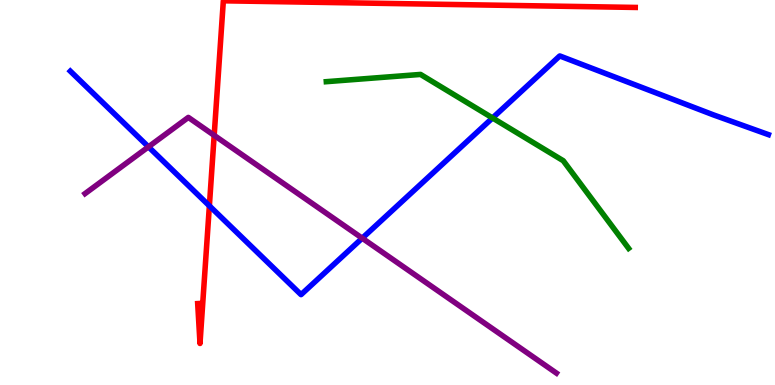[{'lines': ['blue', 'red'], 'intersections': [{'x': 2.7, 'y': 4.65}]}, {'lines': ['green', 'red'], 'intersections': []}, {'lines': ['purple', 'red'], 'intersections': [{'x': 2.76, 'y': 6.48}]}, {'lines': ['blue', 'green'], 'intersections': [{'x': 6.36, 'y': 6.94}]}, {'lines': ['blue', 'purple'], 'intersections': [{'x': 1.92, 'y': 6.19}, {'x': 4.67, 'y': 3.81}]}, {'lines': ['green', 'purple'], 'intersections': []}]